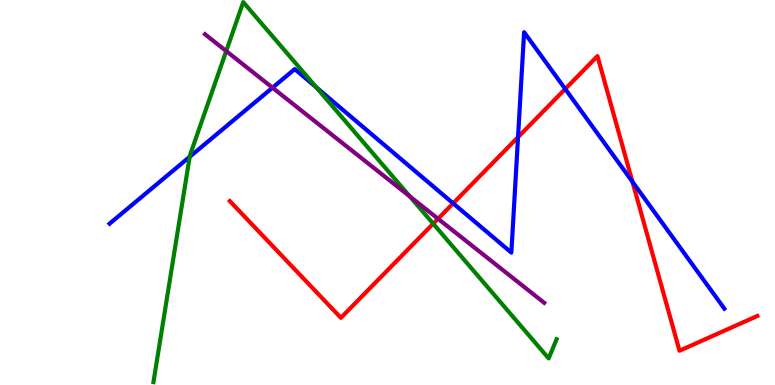[{'lines': ['blue', 'red'], 'intersections': [{'x': 5.85, 'y': 4.72}, {'x': 6.68, 'y': 6.44}, {'x': 7.29, 'y': 7.69}, {'x': 8.16, 'y': 5.28}]}, {'lines': ['green', 'red'], 'intersections': [{'x': 5.59, 'y': 4.19}]}, {'lines': ['purple', 'red'], 'intersections': [{'x': 5.65, 'y': 4.32}]}, {'lines': ['blue', 'green'], 'intersections': [{'x': 2.45, 'y': 5.93}, {'x': 4.08, 'y': 7.73}]}, {'lines': ['blue', 'purple'], 'intersections': [{'x': 3.52, 'y': 7.72}]}, {'lines': ['green', 'purple'], 'intersections': [{'x': 2.92, 'y': 8.67}, {'x': 5.29, 'y': 4.9}]}]